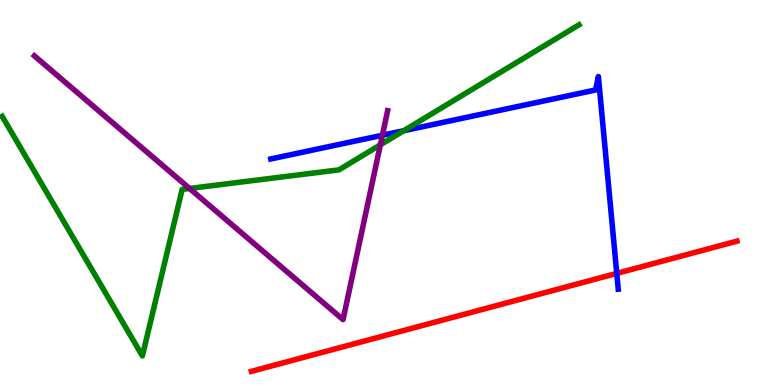[{'lines': ['blue', 'red'], 'intersections': [{'x': 7.96, 'y': 2.9}]}, {'lines': ['green', 'red'], 'intersections': []}, {'lines': ['purple', 'red'], 'intersections': []}, {'lines': ['blue', 'green'], 'intersections': [{'x': 5.21, 'y': 6.6}]}, {'lines': ['blue', 'purple'], 'intersections': [{'x': 4.93, 'y': 6.49}]}, {'lines': ['green', 'purple'], 'intersections': [{'x': 2.45, 'y': 5.1}, {'x': 4.91, 'y': 6.24}]}]